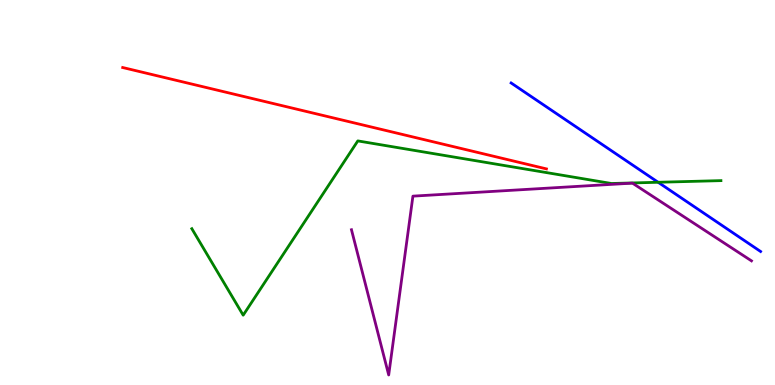[{'lines': ['blue', 'red'], 'intersections': []}, {'lines': ['green', 'red'], 'intersections': []}, {'lines': ['purple', 'red'], 'intersections': []}, {'lines': ['blue', 'green'], 'intersections': [{'x': 8.49, 'y': 5.27}]}, {'lines': ['blue', 'purple'], 'intersections': []}, {'lines': ['green', 'purple'], 'intersections': []}]